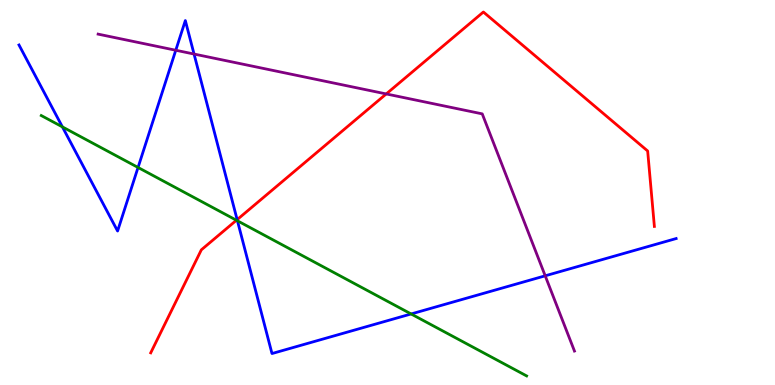[{'lines': ['blue', 'red'], 'intersections': [{'x': 3.06, 'y': 4.29}]}, {'lines': ['green', 'red'], 'intersections': [{'x': 3.05, 'y': 4.28}]}, {'lines': ['purple', 'red'], 'intersections': [{'x': 4.98, 'y': 7.56}]}, {'lines': ['blue', 'green'], 'intersections': [{'x': 0.805, 'y': 6.7}, {'x': 1.78, 'y': 5.65}, {'x': 3.06, 'y': 4.27}, {'x': 5.3, 'y': 1.85}]}, {'lines': ['blue', 'purple'], 'intersections': [{'x': 2.27, 'y': 8.69}, {'x': 2.5, 'y': 8.6}, {'x': 7.03, 'y': 2.84}]}, {'lines': ['green', 'purple'], 'intersections': []}]